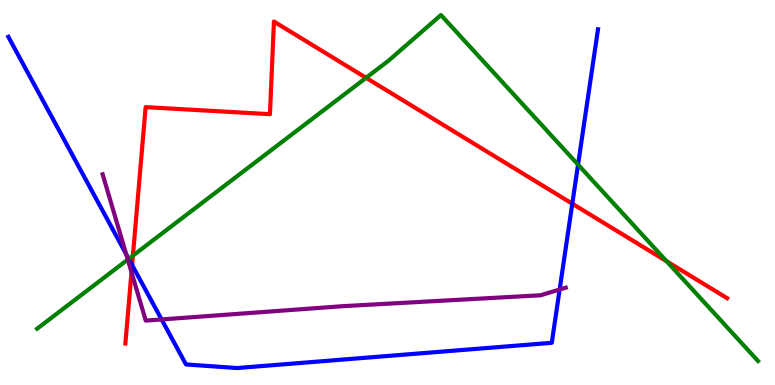[{'lines': ['blue', 'red'], 'intersections': [{'x': 1.7, 'y': 3.12}, {'x': 7.38, 'y': 4.71}]}, {'lines': ['green', 'red'], 'intersections': [{'x': 1.71, 'y': 3.36}, {'x': 4.72, 'y': 7.98}, {'x': 8.6, 'y': 3.21}]}, {'lines': ['purple', 'red'], 'intersections': [{'x': 1.7, 'y': 2.93}]}, {'lines': ['blue', 'green'], 'intersections': [{'x': 1.66, 'y': 3.28}, {'x': 7.46, 'y': 5.72}]}, {'lines': ['blue', 'purple'], 'intersections': [{'x': 1.63, 'y': 3.4}, {'x': 2.08, 'y': 1.7}, {'x': 7.22, 'y': 2.48}]}, {'lines': ['green', 'purple'], 'intersections': [{'x': 1.65, 'y': 3.26}]}]